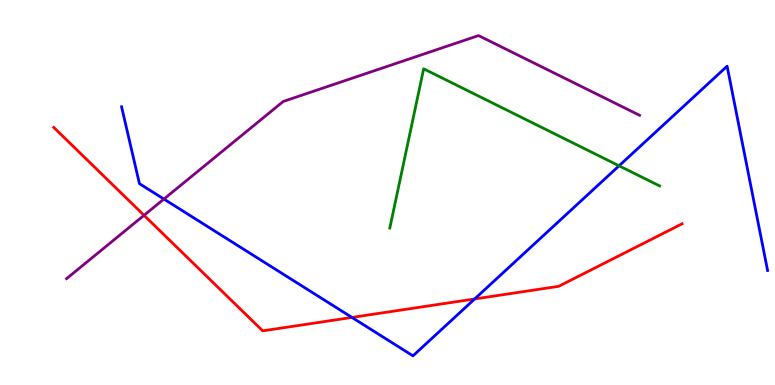[{'lines': ['blue', 'red'], 'intersections': [{'x': 4.54, 'y': 1.76}, {'x': 6.12, 'y': 2.23}]}, {'lines': ['green', 'red'], 'intersections': []}, {'lines': ['purple', 'red'], 'intersections': [{'x': 1.86, 'y': 4.41}]}, {'lines': ['blue', 'green'], 'intersections': [{'x': 7.99, 'y': 5.69}]}, {'lines': ['blue', 'purple'], 'intersections': [{'x': 2.11, 'y': 4.83}]}, {'lines': ['green', 'purple'], 'intersections': []}]